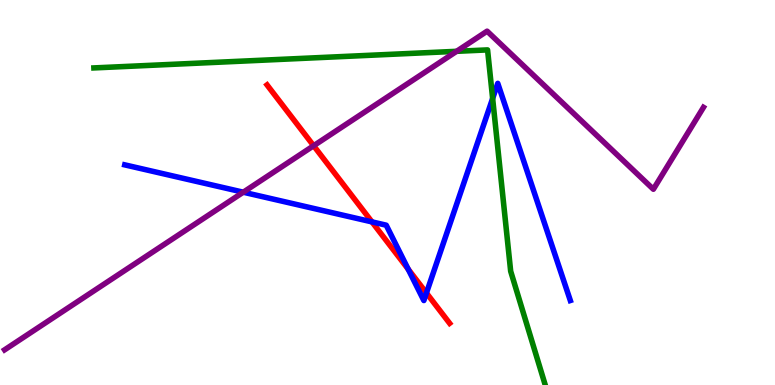[{'lines': ['blue', 'red'], 'intersections': [{'x': 4.8, 'y': 4.24}, {'x': 5.27, 'y': 3.01}, {'x': 5.5, 'y': 2.39}]}, {'lines': ['green', 'red'], 'intersections': []}, {'lines': ['purple', 'red'], 'intersections': [{'x': 4.05, 'y': 6.21}]}, {'lines': ['blue', 'green'], 'intersections': [{'x': 6.36, 'y': 7.44}]}, {'lines': ['blue', 'purple'], 'intersections': [{'x': 3.14, 'y': 5.01}]}, {'lines': ['green', 'purple'], 'intersections': [{'x': 5.89, 'y': 8.67}]}]